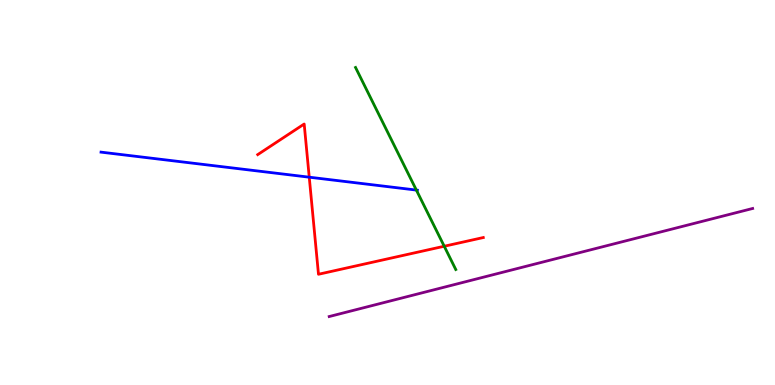[{'lines': ['blue', 'red'], 'intersections': [{'x': 3.99, 'y': 5.4}]}, {'lines': ['green', 'red'], 'intersections': [{'x': 5.73, 'y': 3.6}]}, {'lines': ['purple', 'red'], 'intersections': []}, {'lines': ['blue', 'green'], 'intersections': [{'x': 5.37, 'y': 5.06}]}, {'lines': ['blue', 'purple'], 'intersections': []}, {'lines': ['green', 'purple'], 'intersections': []}]